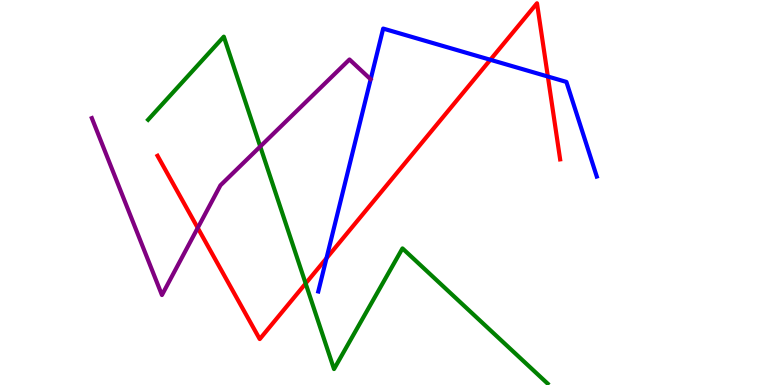[{'lines': ['blue', 'red'], 'intersections': [{'x': 4.21, 'y': 3.29}, {'x': 6.33, 'y': 8.45}, {'x': 7.07, 'y': 8.01}]}, {'lines': ['green', 'red'], 'intersections': [{'x': 3.94, 'y': 2.64}]}, {'lines': ['purple', 'red'], 'intersections': [{'x': 2.55, 'y': 4.08}]}, {'lines': ['blue', 'green'], 'intersections': []}, {'lines': ['blue', 'purple'], 'intersections': []}, {'lines': ['green', 'purple'], 'intersections': [{'x': 3.36, 'y': 6.19}]}]